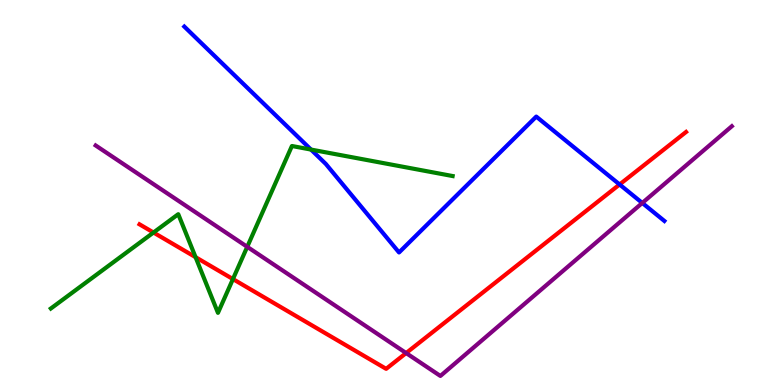[{'lines': ['blue', 'red'], 'intersections': [{'x': 7.99, 'y': 5.21}]}, {'lines': ['green', 'red'], 'intersections': [{'x': 1.98, 'y': 3.96}, {'x': 2.52, 'y': 3.32}, {'x': 3.01, 'y': 2.75}]}, {'lines': ['purple', 'red'], 'intersections': [{'x': 5.24, 'y': 0.83}]}, {'lines': ['blue', 'green'], 'intersections': [{'x': 4.01, 'y': 6.12}]}, {'lines': ['blue', 'purple'], 'intersections': [{'x': 8.29, 'y': 4.73}]}, {'lines': ['green', 'purple'], 'intersections': [{'x': 3.19, 'y': 3.59}]}]